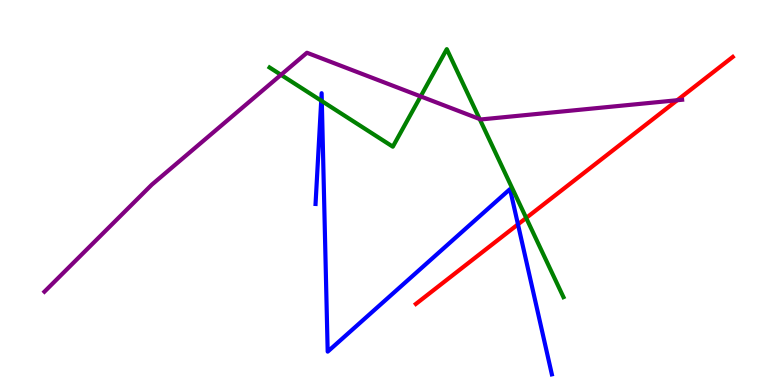[{'lines': ['blue', 'red'], 'intersections': [{'x': 6.68, 'y': 4.17}]}, {'lines': ['green', 'red'], 'intersections': [{'x': 6.79, 'y': 4.34}]}, {'lines': ['purple', 'red'], 'intersections': [{'x': 8.74, 'y': 7.4}]}, {'lines': ['blue', 'green'], 'intersections': [{'x': 4.14, 'y': 7.39}, {'x': 4.15, 'y': 7.38}]}, {'lines': ['blue', 'purple'], 'intersections': []}, {'lines': ['green', 'purple'], 'intersections': [{'x': 3.63, 'y': 8.06}, {'x': 5.43, 'y': 7.5}, {'x': 6.19, 'y': 6.91}]}]